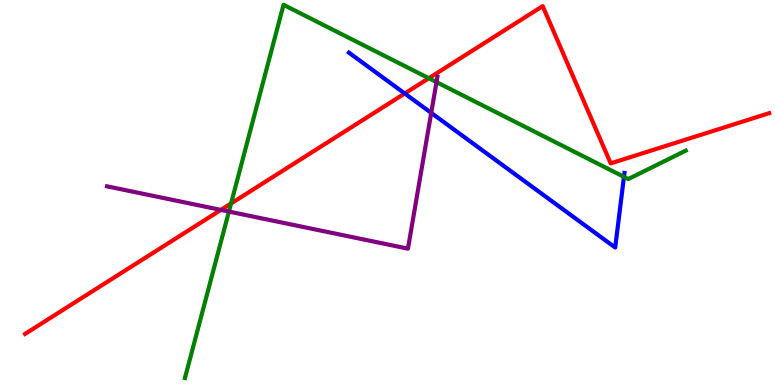[{'lines': ['blue', 'red'], 'intersections': [{'x': 5.22, 'y': 7.57}]}, {'lines': ['green', 'red'], 'intersections': [{'x': 2.98, 'y': 4.71}, {'x': 5.53, 'y': 7.97}]}, {'lines': ['purple', 'red'], 'intersections': [{'x': 2.85, 'y': 4.55}]}, {'lines': ['blue', 'green'], 'intersections': [{'x': 8.05, 'y': 5.41}]}, {'lines': ['blue', 'purple'], 'intersections': [{'x': 5.56, 'y': 7.07}]}, {'lines': ['green', 'purple'], 'intersections': [{'x': 2.95, 'y': 4.5}, {'x': 5.63, 'y': 7.87}]}]